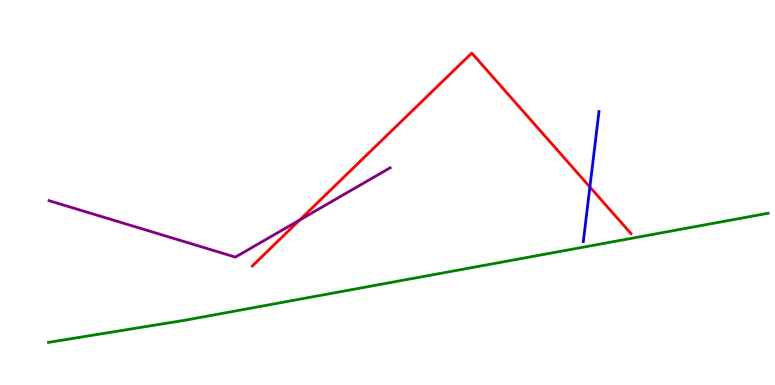[{'lines': ['blue', 'red'], 'intersections': [{'x': 7.61, 'y': 5.14}]}, {'lines': ['green', 'red'], 'intersections': []}, {'lines': ['purple', 'red'], 'intersections': [{'x': 3.87, 'y': 4.29}]}, {'lines': ['blue', 'green'], 'intersections': []}, {'lines': ['blue', 'purple'], 'intersections': []}, {'lines': ['green', 'purple'], 'intersections': []}]